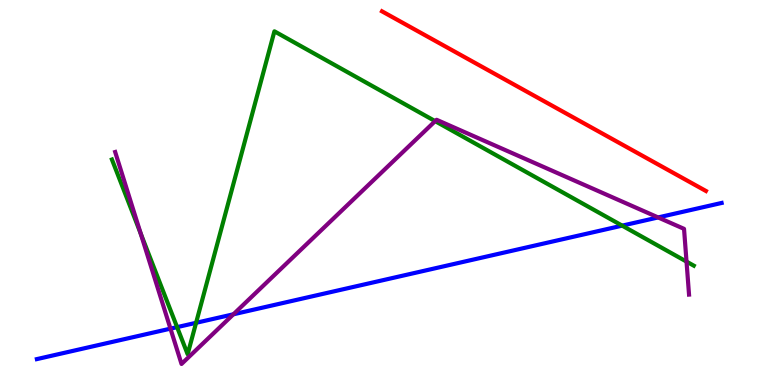[{'lines': ['blue', 'red'], 'intersections': []}, {'lines': ['green', 'red'], 'intersections': []}, {'lines': ['purple', 'red'], 'intersections': []}, {'lines': ['blue', 'green'], 'intersections': [{'x': 2.29, 'y': 1.5}, {'x': 2.53, 'y': 1.62}, {'x': 8.03, 'y': 4.14}]}, {'lines': ['blue', 'purple'], 'intersections': [{'x': 2.2, 'y': 1.46}, {'x': 3.01, 'y': 1.84}, {'x': 8.49, 'y': 4.35}]}, {'lines': ['green', 'purple'], 'intersections': [{'x': 1.82, 'y': 3.94}, {'x': 5.61, 'y': 6.85}, {'x': 8.86, 'y': 3.21}]}]